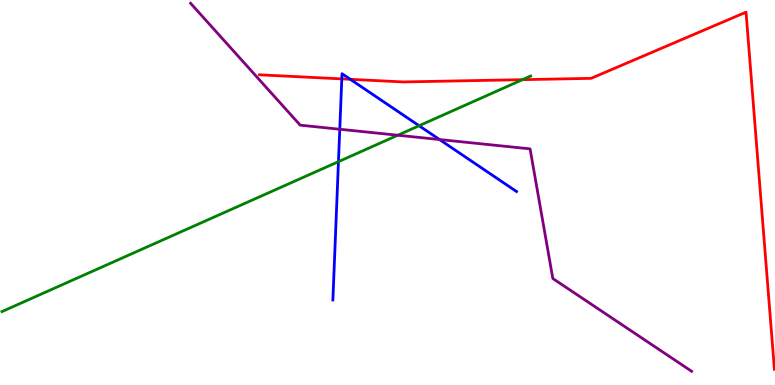[{'lines': ['blue', 'red'], 'intersections': [{'x': 4.41, 'y': 7.95}, {'x': 4.52, 'y': 7.94}]}, {'lines': ['green', 'red'], 'intersections': [{'x': 6.74, 'y': 7.93}]}, {'lines': ['purple', 'red'], 'intersections': []}, {'lines': ['blue', 'green'], 'intersections': [{'x': 4.37, 'y': 5.8}, {'x': 5.41, 'y': 6.73}]}, {'lines': ['blue', 'purple'], 'intersections': [{'x': 4.38, 'y': 6.64}, {'x': 5.67, 'y': 6.38}]}, {'lines': ['green', 'purple'], 'intersections': [{'x': 5.13, 'y': 6.49}]}]